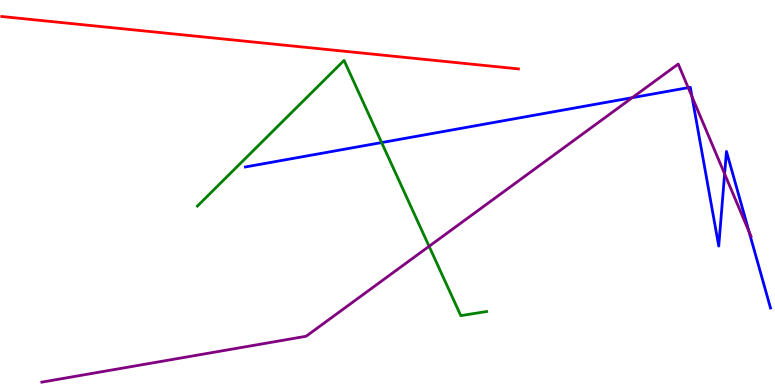[{'lines': ['blue', 'red'], 'intersections': []}, {'lines': ['green', 'red'], 'intersections': []}, {'lines': ['purple', 'red'], 'intersections': []}, {'lines': ['blue', 'green'], 'intersections': [{'x': 4.92, 'y': 6.3}]}, {'lines': ['blue', 'purple'], 'intersections': [{'x': 8.16, 'y': 7.46}, {'x': 8.88, 'y': 7.72}, {'x': 8.93, 'y': 7.49}, {'x': 9.35, 'y': 5.48}, {'x': 9.67, 'y': 3.98}]}, {'lines': ['green', 'purple'], 'intersections': [{'x': 5.54, 'y': 3.6}]}]